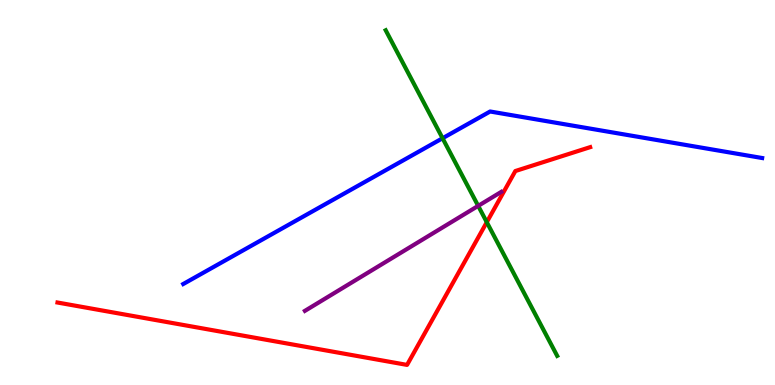[{'lines': ['blue', 'red'], 'intersections': []}, {'lines': ['green', 'red'], 'intersections': [{'x': 6.28, 'y': 4.23}]}, {'lines': ['purple', 'red'], 'intersections': []}, {'lines': ['blue', 'green'], 'intersections': [{'x': 5.71, 'y': 6.41}]}, {'lines': ['blue', 'purple'], 'intersections': []}, {'lines': ['green', 'purple'], 'intersections': [{'x': 6.17, 'y': 4.65}]}]